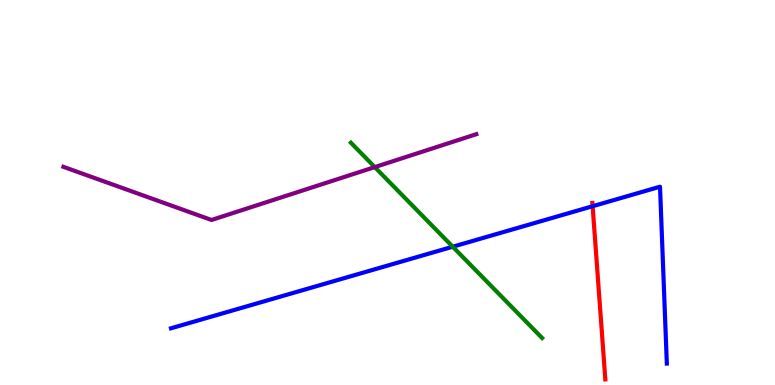[{'lines': ['blue', 'red'], 'intersections': [{'x': 7.65, 'y': 4.64}]}, {'lines': ['green', 'red'], 'intersections': []}, {'lines': ['purple', 'red'], 'intersections': []}, {'lines': ['blue', 'green'], 'intersections': [{'x': 5.84, 'y': 3.59}]}, {'lines': ['blue', 'purple'], 'intersections': []}, {'lines': ['green', 'purple'], 'intersections': [{'x': 4.84, 'y': 5.66}]}]